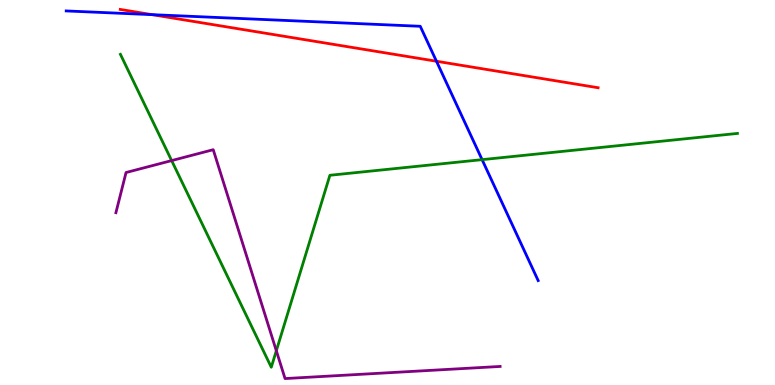[{'lines': ['blue', 'red'], 'intersections': [{'x': 1.96, 'y': 9.62}, {'x': 5.63, 'y': 8.41}]}, {'lines': ['green', 'red'], 'intersections': []}, {'lines': ['purple', 'red'], 'intersections': []}, {'lines': ['blue', 'green'], 'intersections': [{'x': 6.22, 'y': 5.85}]}, {'lines': ['blue', 'purple'], 'intersections': []}, {'lines': ['green', 'purple'], 'intersections': [{'x': 2.21, 'y': 5.83}, {'x': 3.57, 'y': 0.89}]}]